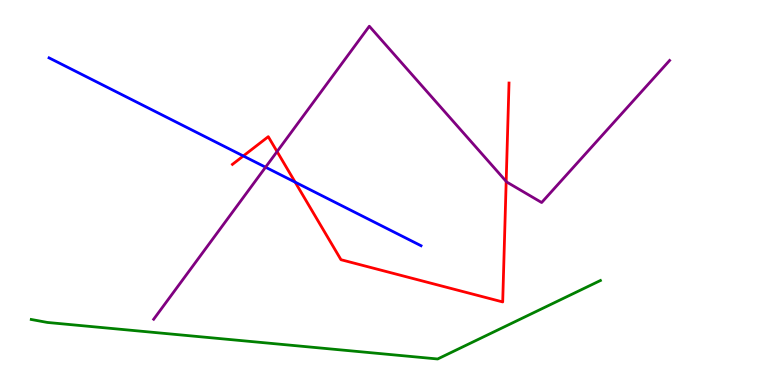[{'lines': ['blue', 'red'], 'intersections': [{'x': 3.14, 'y': 5.95}, {'x': 3.81, 'y': 5.27}]}, {'lines': ['green', 'red'], 'intersections': []}, {'lines': ['purple', 'red'], 'intersections': [{'x': 3.58, 'y': 6.06}, {'x': 6.53, 'y': 5.29}]}, {'lines': ['blue', 'green'], 'intersections': []}, {'lines': ['blue', 'purple'], 'intersections': [{'x': 3.43, 'y': 5.66}]}, {'lines': ['green', 'purple'], 'intersections': []}]